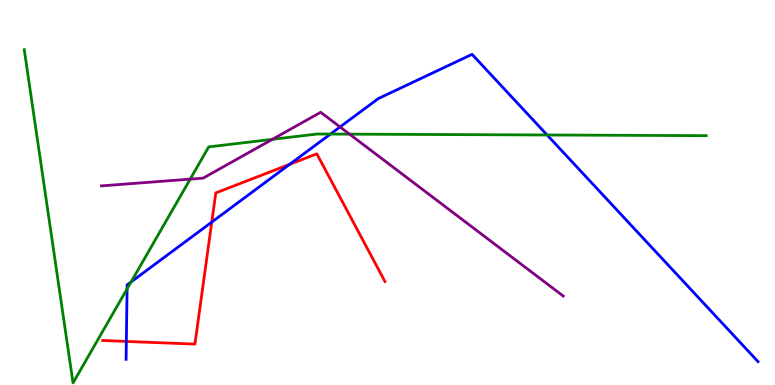[{'lines': ['blue', 'red'], 'intersections': [{'x': 1.63, 'y': 1.13}, {'x': 2.73, 'y': 4.23}, {'x': 3.74, 'y': 5.73}]}, {'lines': ['green', 'red'], 'intersections': []}, {'lines': ['purple', 'red'], 'intersections': []}, {'lines': ['blue', 'green'], 'intersections': [{'x': 1.64, 'y': 2.5}, {'x': 1.69, 'y': 2.68}, {'x': 4.26, 'y': 6.52}, {'x': 7.06, 'y': 6.49}]}, {'lines': ['blue', 'purple'], 'intersections': [{'x': 4.39, 'y': 6.7}]}, {'lines': ['green', 'purple'], 'intersections': [{'x': 2.45, 'y': 5.35}, {'x': 3.51, 'y': 6.38}, {'x': 4.51, 'y': 6.52}]}]